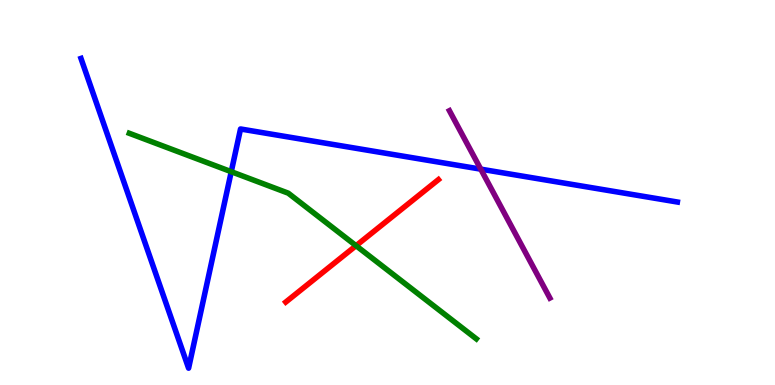[{'lines': ['blue', 'red'], 'intersections': []}, {'lines': ['green', 'red'], 'intersections': [{'x': 4.59, 'y': 3.62}]}, {'lines': ['purple', 'red'], 'intersections': []}, {'lines': ['blue', 'green'], 'intersections': [{'x': 2.98, 'y': 5.54}]}, {'lines': ['blue', 'purple'], 'intersections': [{'x': 6.2, 'y': 5.61}]}, {'lines': ['green', 'purple'], 'intersections': []}]